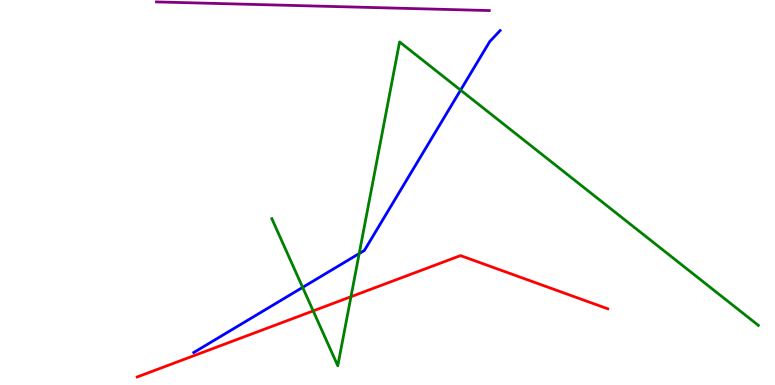[{'lines': ['blue', 'red'], 'intersections': []}, {'lines': ['green', 'red'], 'intersections': [{'x': 4.04, 'y': 1.92}, {'x': 4.53, 'y': 2.29}]}, {'lines': ['purple', 'red'], 'intersections': []}, {'lines': ['blue', 'green'], 'intersections': [{'x': 3.91, 'y': 2.54}, {'x': 4.63, 'y': 3.41}, {'x': 5.94, 'y': 7.66}]}, {'lines': ['blue', 'purple'], 'intersections': []}, {'lines': ['green', 'purple'], 'intersections': []}]